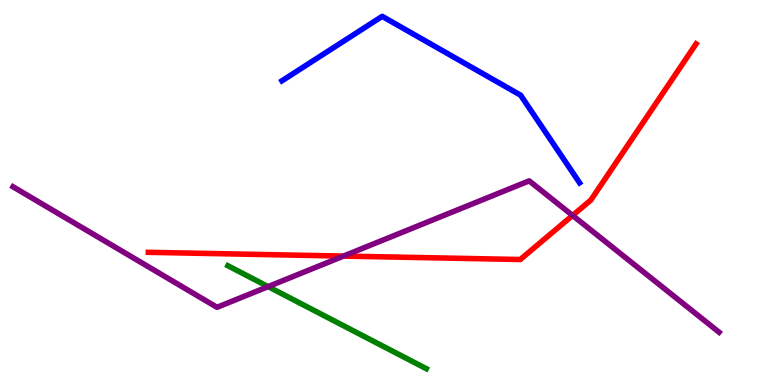[{'lines': ['blue', 'red'], 'intersections': []}, {'lines': ['green', 'red'], 'intersections': []}, {'lines': ['purple', 'red'], 'intersections': [{'x': 4.43, 'y': 3.35}, {'x': 7.39, 'y': 4.4}]}, {'lines': ['blue', 'green'], 'intersections': []}, {'lines': ['blue', 'purple'], 'intersections': []}, {'lines': ['green', 'purple'], 'intersections': [{'x': 3.46, 'y': 2.56}]}]